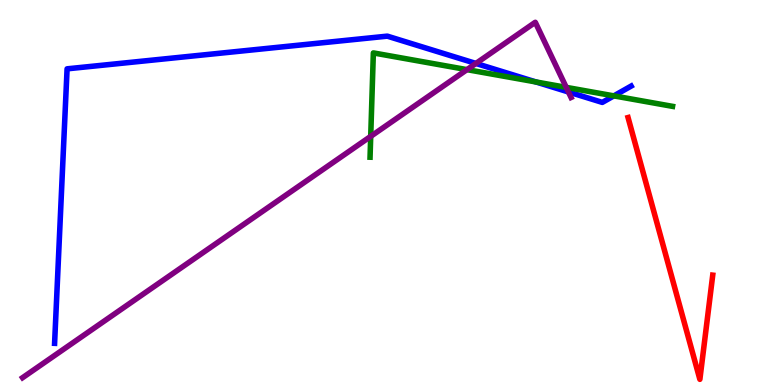[{'lines': ['blue', 'red'], 'intersections': []}, {'lines': ['green', 'red'], 'intersections': []}, {'lines': ['purple', 'red'], 'intersections': []}, {'lines': ['blue', 'green'], 'intersections': [{'x': 6.92, 'y': 7.87}, {'x': 7.92, 'y': 7.51}]}, {'lines': ['blue', 'purple'], 'intersections': [{'x': 6.14, 'y': 8.35}, {'x': 7.33, 'y': 7.61}]}, {'lines': ['green', 'purple'], 'intersections': [{'x': 4.78, 'y': 6.46}, {'x': 6.03, 'y': 8.19}, {'x': 7.31, 'y': 7.73}]}]